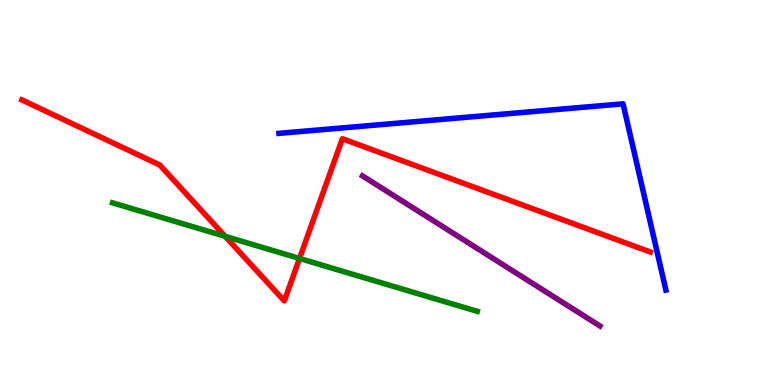[{'lines': ['blue', 'red'], 'intersections': []}, {'lines': ['green', 'red'], 'intersections': [{'x': 2.9, 'y': 3.86}, {'x': 3.86, 'y': 3.29}]}, {'lines': ['purple', 'red'], 'intersections': []}, {'lines': ['blue', 'green'], 'intersections': []}, {'lines': ['blue', 'purple'], 'intersections': []}, {'lines': ['green', 'purple'], 'intersections': []}]